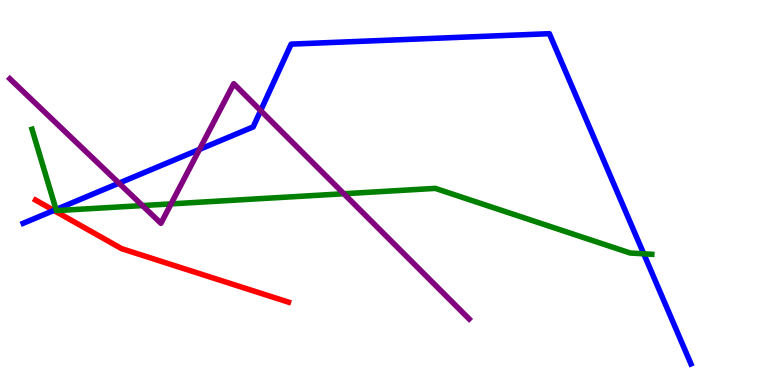[{'lines': ['blue', 'red'], 'intersections': [{'x': 0.695, 'y': 4.53}]}, {'lines': ['green', 'red'], 'intersections': []}, {'lines': ['purple', 'red'], 'intersections': []}, {'lines': ['blue', 'green'], 'intersections': [{'x': 0.723, 'y': 4.56}, {'x': 8.31, 'y': 3.41}]}, {'lines': ['blue', 'purple'], 'intersections': [{'x': 1.54, 'y': 5.24}, {'x': 2.57, 'y': 6.12}, {'x': 3.36, 'y': 7.13}]}, {'lines': ['green', 'purple'], 'intersections': [{'x': 1.84, 'y': 4.66}, {'x': 2.21, 'y': 4.7}, {'x': 4.44, 'y': 4.97}]}]